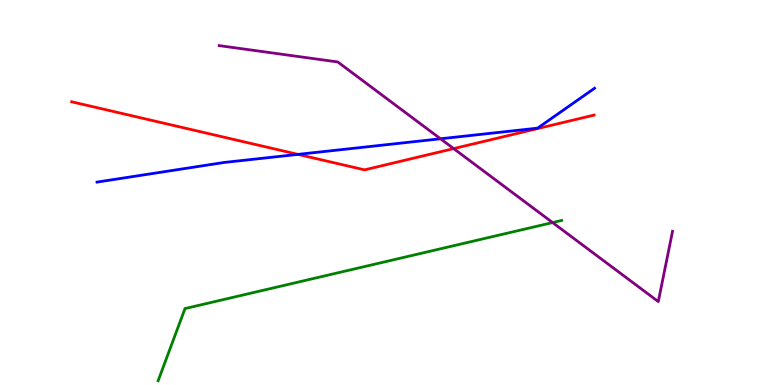[{'lines': ['blue', 'red'], 'intersections': [{'x': 3.84, 'y': 5.99}]}, {'lines': ['green', 'red'], 'intersections': []}, {'lines': ['purple', 'red'], 'intersections': [{'x': 5.85, 'y': 6.14}]}, {'lines': ['blue', 'green'], 'intersections': []}, {'lines': ['blue', 'purple'], 'intersections': [{'x': 5.68, 'y': 6.4}]}, {'lines': ['green', 'purple'], 'intersections': [{'x': 7.13, 'y': 4.22}]}]